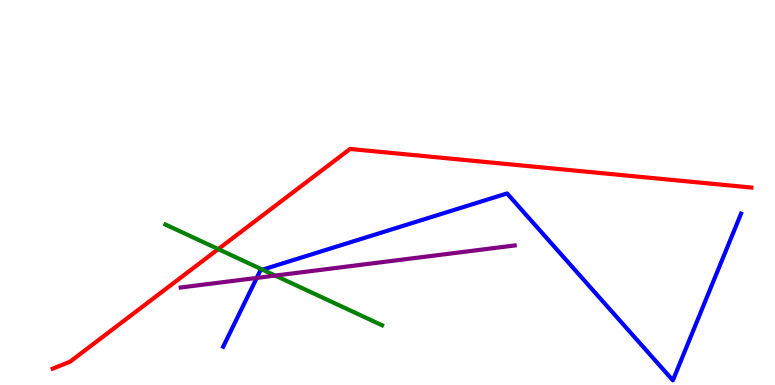[{'lines': ['blue', 'red'], 'intersections': []}, {'lines': ['green', 'red'], 'intersections': [{'x': 2.82, 'y': 3.53}]}, {'lines': ['purple', 'red'], 'intersections': []}, {'lines': ['blue', 'green'], 'intersections': [{'x': 3.39, 'y': 3.0}]}, {'lines': ['blue', 'purple'], 'intersections': [{'x': 3.31, 'y': 2.78}]}, {'lines': ['green', 'purple'], 'intersections': [{'x': 3.55, 'y': 2.84}]}]